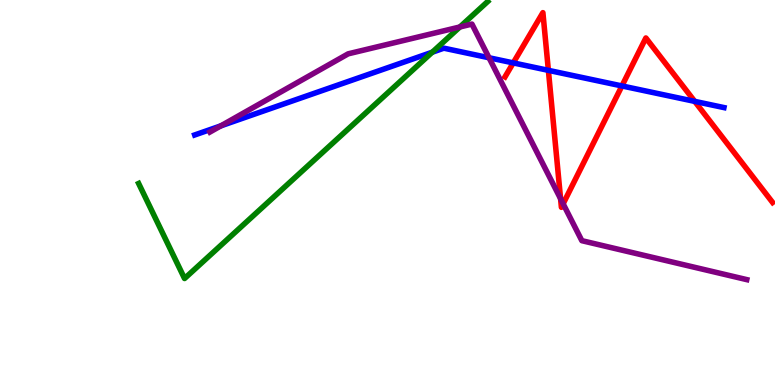[{'lines': ['blue', 'red'], 'intersections': [{'x': 6.62, 'y': 8.37}, {'x': 7.08, 'y': 8.17}, {'x': 8.02, 'y': 7.77}, {'x': 8.96, 'y': 7.37}]}, {'lines': ['green', 'red'], 'intersections': []}, {'lines': ['purple', 'red'], 'intersections': [{'x': 7.23, 'y': 4.84}, {'x': 7.27, 'y': 4.71}]}, {'lines': ['blue', 'green'], 'intersections': [{'x': 5.58, 'y': 8.64}]}, {'lines': ['blue', 'purple'], 'intersections': [{'x': 2.85, 'y': 6.73}, {'x': 6.31, 'y': 8.5}]}, {'lines': ['green', 'purple'], 'intersections': [{'x': 5.93, 'y': 9.3}]}]